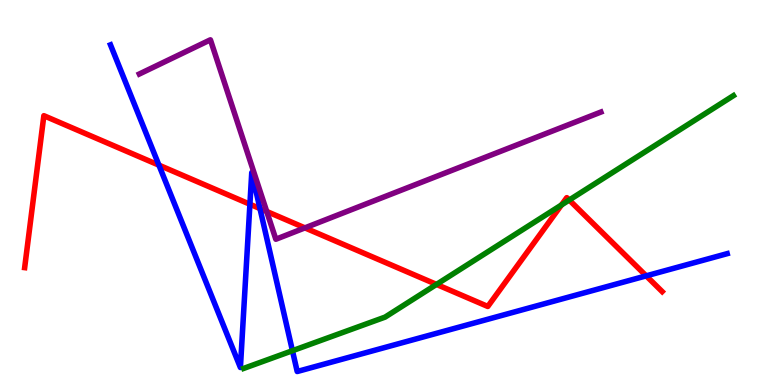[{'lines': ['blue', 'red'], 'intersections': [{'x': 2.05, 'y': 5.71}, {'x': 3.22, 'y': 4.7}, {'x': 3.35, 'y': 4.58}, {'x': 8.34, 'y': 2.83}]}, {'lines': ['green', 'red'], 'intersections': [{'x': 5.63, 'y': 2.61}, {'x': 7.24, 'y': 4.68}, {'x': 7.34, 'y': 4.8}]}, {'lines': ['purple', 'red'], 'intersections': [{'x': 3.44, 'y': 4.51}, {'x': 3.93, 'y': 4.08}]}, {'lines': ['blue', 'green'], 'intersections': [{'x': 3.77, 'y': 0.891}]}, {'lines': ['blue', 'purple'], 'intersections': []}, {'lines': ['green', 'purple'], 'intersections': []}]